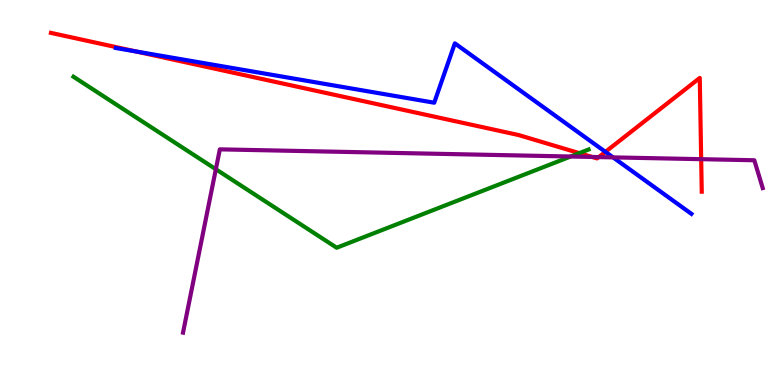[{'lines': ['blue', 'red'], 'intersections': [{'x': 1.75, 'y': 8.66}, {'x': 7.81, 'y': 6.06}]}, {'lines': ['green', 'red'], 'intersections': [{'x': 7.47, 'y': 6.02}]}, {'lines': ['purple', 'red'], 'intersections': [{'x': 7.64, 'y': 5.92}, {'x': 7.73, 'y': 5.92}, {'x': 9.05, 'y': 5.87}]}, {'lines': ['blue', 'green'], 'intersections': []}, {'lines': ['blue', 'purple'], 'intersections': [{'x': 7.91, 'y': 5.91}]}, {'lines': ['green', 'purple'], 'intersections': [{'x': 2.79, 'y': 5.6}, {'x': 7.36, 'y': 5.93}]}]